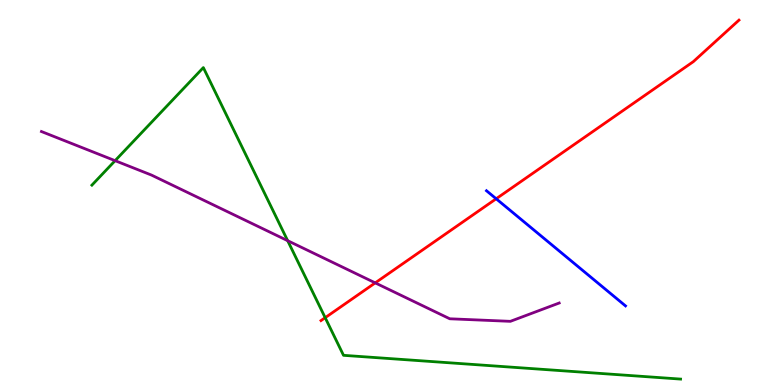[{'lines': ['blue', 'red'], 'intersections': [{'x': 6.4, 'y': 4.84}]}, {'lines': ['green', 'red'], 'intersections': [{'x': 4.2, 'y': 1.75}]}, {'lines': ['purple', 'red'], 'intersections': [{'x': 4.84, 'y': 2.65}]}, {'lines': ['blue', 'green'], 'intersections': []}, {'lines': ['blue', 'purple'], 'intersections': []}, {'lines': ['green', 'purple'], 'intersections': [{'x': 1.49, 'y': 5.83}, {'x': 3.71, 'y': 3.75}]}]